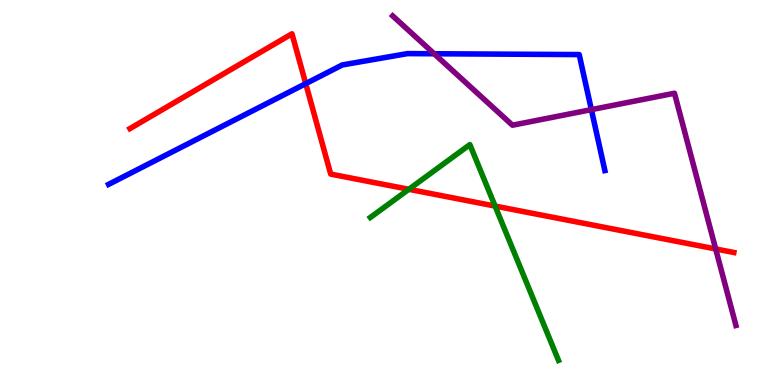[{'lines': ['blue', 'red'], 'intersections': [{'x': 3.94, 'y': 7.83}]}, {'lines': ['green', 'red'], 'intersections': [{'x': 5.28, 'y': 5.08}, {'x': 6.39, 'y': 4.65}]}, {'lines': ['purple', 'red'], 'intersections': [{'x': 9.23, 'y': 3.53}]}, {'lines': ['blue', 'green'], 'intersections': []}, {'lines': ['blue', 'purple'], 'intersections': [{'x': 5.6, 'y': 8.6}, {'x': 7.63, 'y': 7.15}]}, {'lines': ['green', 'purple'], 'intersections': []}]